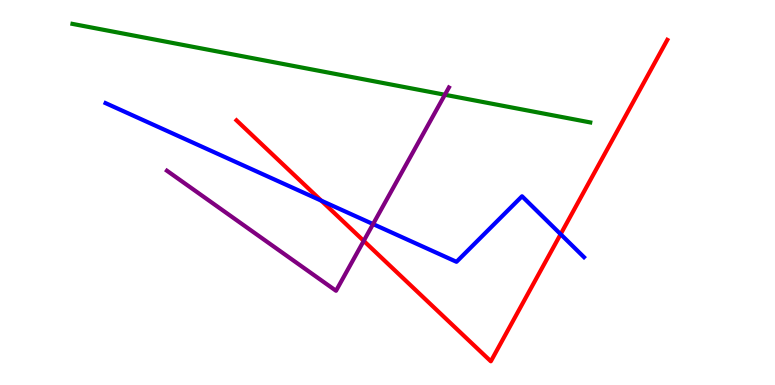[{'lines': ['blue', 'red'], 'intersections': [{'x': 4.15, 'y': 4.79}, {'x': 7.23, 'y': 3.92}]}, {'lines': ['green', 'red'], 'intersections': []}, {'lines': ['purple', 'red'], 'intersections': [{'x': 4.69, 'y': 3.74}]}, {'lines': ['blue', 'green'], 'intersections': []}, {'lines': ['blue', 'purple'], 'intersections': [{'x': 4.81, 'y': 4.18}]}, {'lines': ['green', 'purple'], 'intersections': [{'x': 5.74, 'y': 7.54}]}]